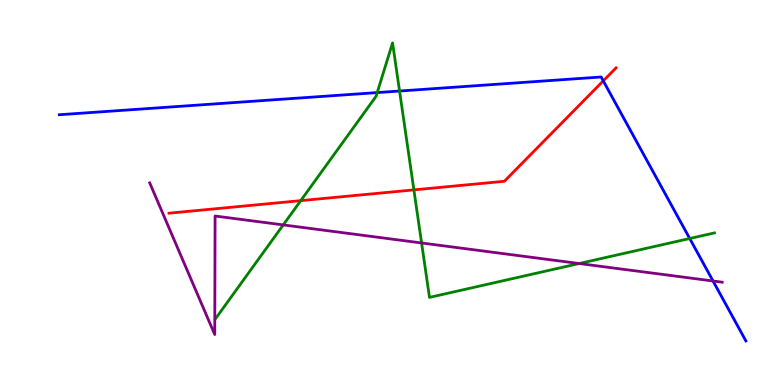[{'lines': ['blue', 'red'], 'intersections': [{'x': 7.78, 'y': 7.9}]}, {'lines': ['green', 'red'], 'intersections': [{'x': 3.88, 'y': 4.79}, {'x': 5.34, 'y': 5.07}]}, {'lines': ['purple', 'red'], 'intersections': []}, {'lines': ['blue', 'green'], 'intersections': [{'x': 4.87, 'y': 7.6}, {'x': 5.16, 'y': 7.64}, {'x': 8.9, 'y': 3.8}]}, {'lines': ['blue', 'purple'], 'intersections': [{'x': 9.2, 'y': 2.7}]}, {'lines': ['green', 'purple'], 'intersections': [{'x': 3.65, 'y': 4.16}, {'x': 5.44, 'y': 3.69}, {'x': 7.47, 'y': 3.16}]}]